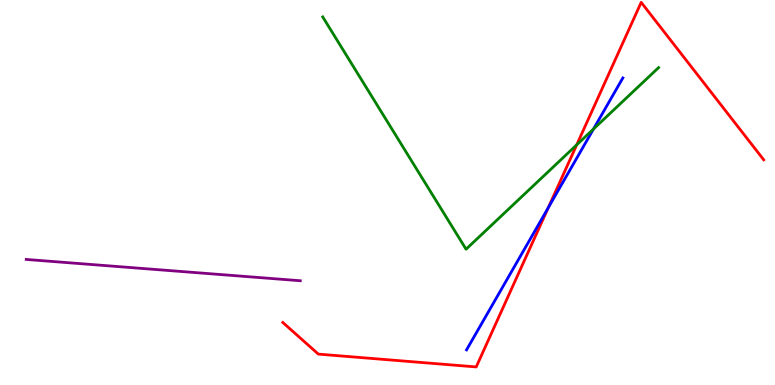[{'lines': ['blue', 'red'], 'intersections': [{'x': 7.07, 'y': 4.61}]}, {'lines': ['green', 'red'], 'intersections': [{'x': 7.44, 'y': 6.24}]}, {'lines': ['purple', 'red'], 'intersections': []}, {'lines': ['blue', 'green'], 'intersections': [{'x': 7.66, 'y': 6.65}]}, {'lines': ['blue', 'purple'], 'intersections': []}, {'lines': ['green', 'purple'], 'intersections': []}]